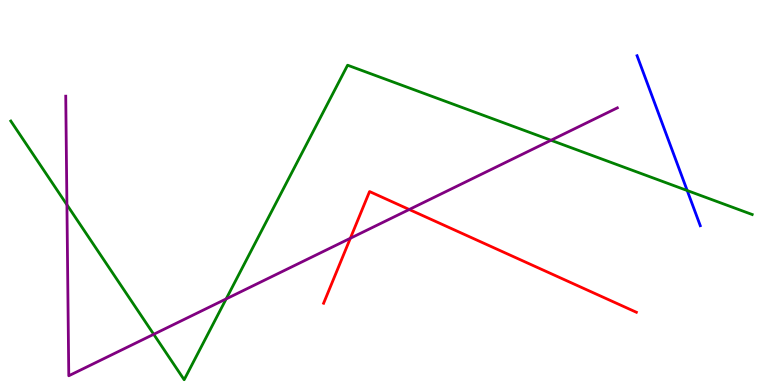[{'lines': ['blue', 'red'], 'intersections': []}, {'lines': ['green', 'red'], 'intersections': []}, {'lines': ['purple', 'red'], 'intersections': [{'x': 4.52, 'y': 3.81}, {'x': 5.28, 'y': 4.56}]}, {'lines': ['blue', 'green'], 'intersections': [{'x': 8.87, 'y': 5.05}]}, {'lines': ['blue', 'purple'], 'intersections': []}, {'lines': ['green', 'purple'], 'intersections': [{'x': 0.863, 'y': 4.68}, {'x': 1.98, 'y': 1.32}, {'x': 2.92, 'y': 2.24}, {'x': 7.11, 'y': 6.36}]}]